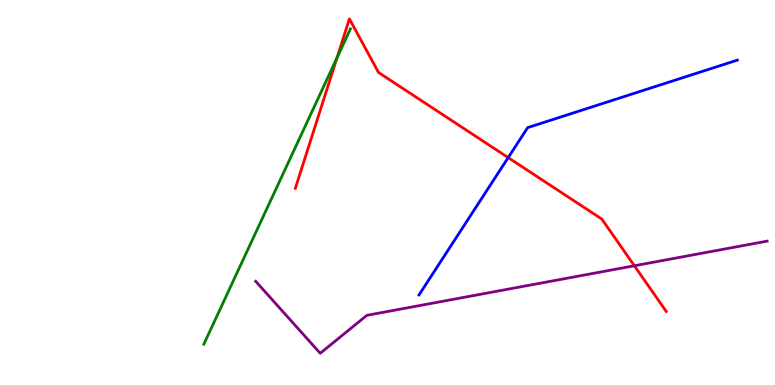[{'lines': ['blue', 'red'], 'intersections': [{'x': 6.56, 'y': 5.91}]}, {'lines': ['green', 'red'], 'intersections': [{'x': 4.35, 'y': 8.5}]}, {'lines': ['purple', 'red'], 'intersections': [{'x': 8.19, 'y': 3.1}]}, {'lines': ['blue', 'green'], 'intersections': []}, {'lines': ['blue', 'purple'], 'intersections': []}, {'lines': ['green', 'purple'], 'intersections': []}]